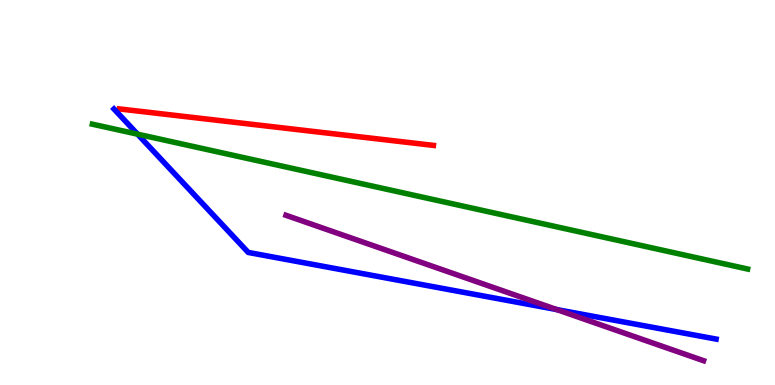[{'lines': ['blue', 'red'], 'intersections': []}, {'lines': ['green', 'red'], 'intersections': []}, {'lines': ['purple', 'red'], 'intersections': []}, {'lines': ['blue', 'green'], 'intersections': [{'x': 1.77, 'y': 6.52}]}, {'lines': ['blue', 'purple'], 'intersections': [{'x': 7.18, 'y': 1.96}]}, {'lines': ['green', 'purple'], 'intersections': []}]